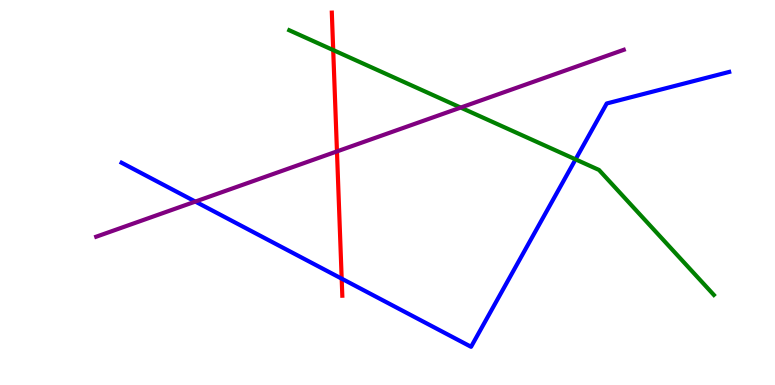[{'lines': ['blue', 'red'], 'intersections': [{'x': 4.41, 'y': 2.76}]}, {'lines': ['green', 'red'], 'intersections': [{'x': 4.3, 'y': 8.7}]}, {'lines': ['purple', 'red'], 'intersections': [{'x': 4.35, 'y': 6.07}]}, {'lines': ['blue', 'green'], 'intersections': [{'x': 7.43, 'y': 5.86}]}, {'lines': ['blue', 'purple'], 'intersections': [{'x': 2.52, 'y': 4.76}]}, {'lines': ['green', 'purple'], 'intersections': [{'x': 5.94, 'y': 7.21}]}]